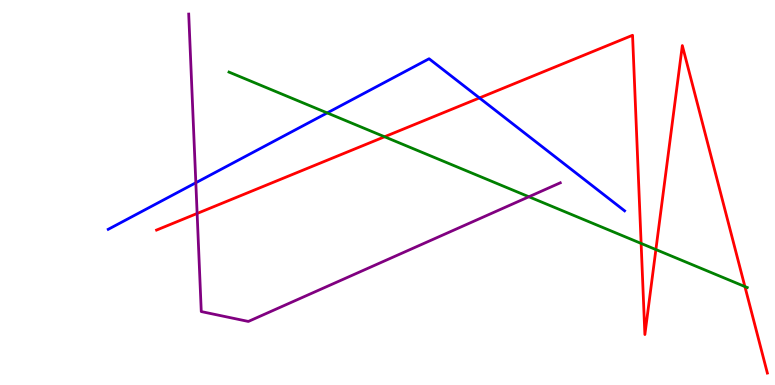[{'lines': ['blue', 'red'], 'intersections': [{'x': 6.19, 'y': 7.46}]}, {'lines': ['green', 'red'], 'intersections': [{'x': 4.96, 'y': 6.45}, {'x': 8.27, 'y': 3.68}, {'x': 8.46, 'y': 3.52}, {'x': 9.61, 'y': 2.56}]}, {'lines': ['purple', 'red'], 'intersections': [{'x': 2.54, 'y': 4.46}]}, {'lines': ['blue', 'green'], 'intersections': [{'x': 4.22, 'y': 7.07}]}, {'lines': ['blue', 'purple'], 'intersections': [{'x': 2.53, 'y': 5.25}]}, {'lines': ['green', 'purple'], 'intersections': [{'x': 6.82, 'y': 4.89}]}]